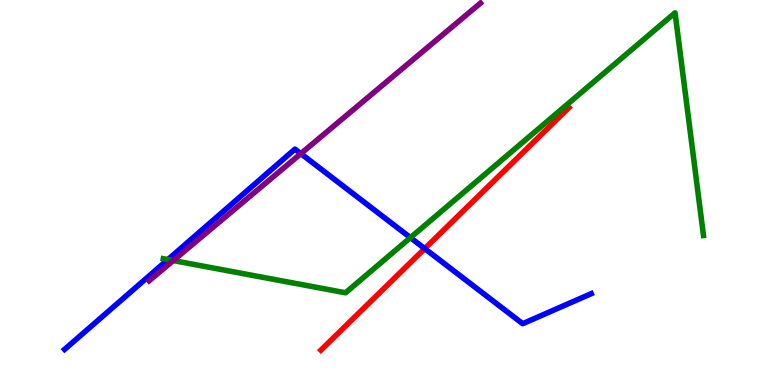[{'lines': ['blue', 'red'], 'intersections': [{'x': 5.48, 'y': 3.54}]}, {'lines': ['green', 'red'], 'intersections': []}, {'lines': ['purple', 'red'], 'intersections': []}, {'lines': ['blue', 'green'], 'intersections': [{'x': 2.17, 'y': 3.26}, {'x': 5.3, 'y': 3.83}]}, {'lines': ['blue', 'purple'], 'intersections': [{'x': 3.88, 'y': 6.01}]}, {'lines': ['green', 'purple'], 'intersections': [{'x': 2.24, 'y': 3.23}]}]